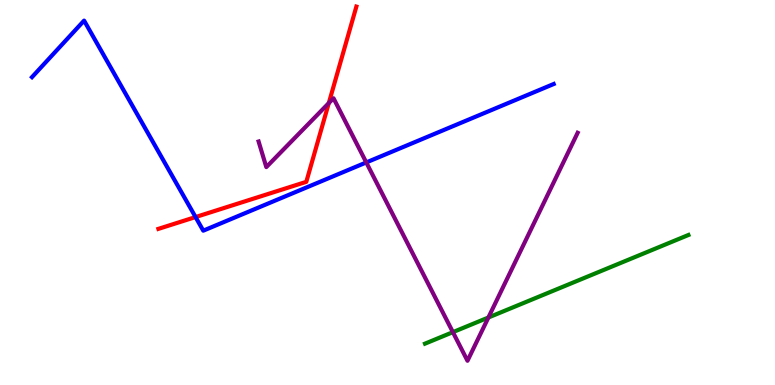[{'lines': ['blue', 'red'], 'intersections': [{'x': 2.52, 'y': 4.36}]}, {'lines': ['green', 'red'], 'intersections': []}, {'lines': ['purple', 'red'], 'intersections': [{'x': 4.24, 'y': 7.32}]}, {'lines': ['blue', 'green'], 'intersections': []}, {'lines': ['blue', 'purple'], 'intersections': [{'x': 4.73, 'y': 5.78}]}, {'lines': ['green', 'purple'], 'intersections': [{'x': 5.84, 'y': 1.37}, {'x': 6.3, 'y': 1.75}]}]